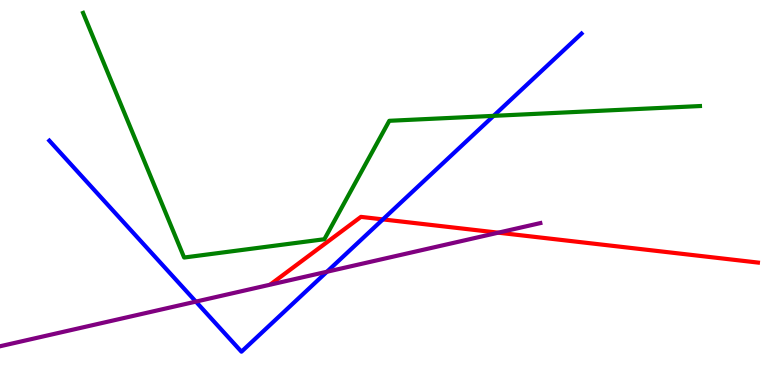[{'lines': ['blue', 'red'], 'intersections': [{'x': 4.94, 'y': 4.3}]}, {'lines': ['green', 'red'], 'intersections': []}, {'lines': ['purple', 'red'], 'intersections': [{'x': 6.43, 'y': 3.96}]}, {'lines': ['blue', 'green'], 'intersections': [{'x': 6.37, 'y': 6.99}]}, {'lines': ['blue', 'purple'], 'intersections': [{'x': 2.53, 'y': 2.17}, {'x': 4.22, 'y': 2.94}]}, {'lines': ['green', 'purple'], 'intersections': []}]